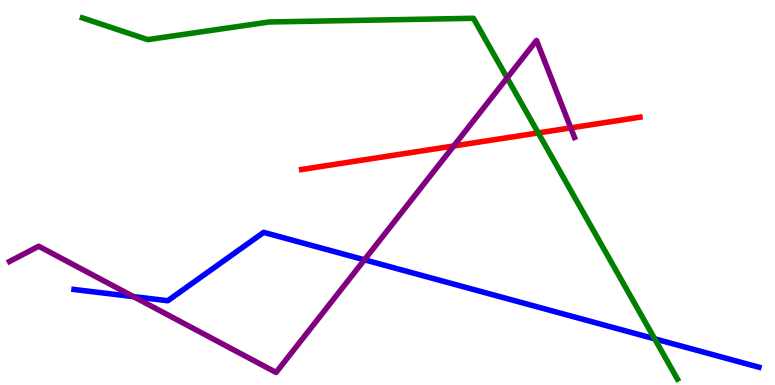[{'lines': ['blue', 'red'], 'intersections': []}, {'lines': ['green', 'red'], 'intersections': [{'x': 6.94, 'y': 6.55}]}, {'lines': ['purple', 'red'], 'intersections': [{'x': 5.85, 'y': 6.21}, {'x': 7.36, 'y': 6.68}]}, {'lines': ['blue', 'green'], 'intersections': [{'x': 8.45, 'y': 1.2}]}, {'lines': ['blue', 'purple'], 'intersections': [{'x': 1.72, 'y': 2.3}, {'x': 4.7, 'y': 3.25}]}, {'lines': ['green', 'purple'], 'intersections': [{'x': 6.54, 'y': 7.98}]}]